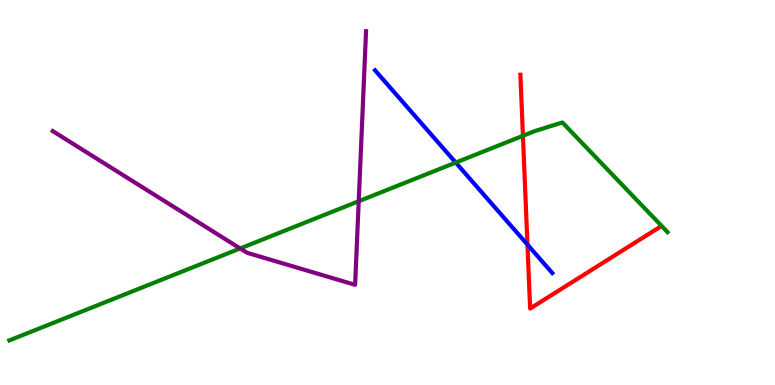[{'lines': ['blue', 'red'], 'intersections': [{'x': 6.81, 'y': 3.65}]}, {'lines': ['green', 'red'], 'intersections': [{'x': 6.75, 'y': 6.47}]}, {'lines': ['purple', 'red'], 'intersections': []}, {'lines': ['blue', 'green'], 'intersections': [{'x': 5.88, 'y': 5.78}]}, {'lines': ['blue', 'purple'], 'intersections': []}, {'lines': ['green', 'purple'], 'intersections': [{'x': 3.1, 'y': 3.55}, {'x': 4.63, 'y': 4.77}]}]